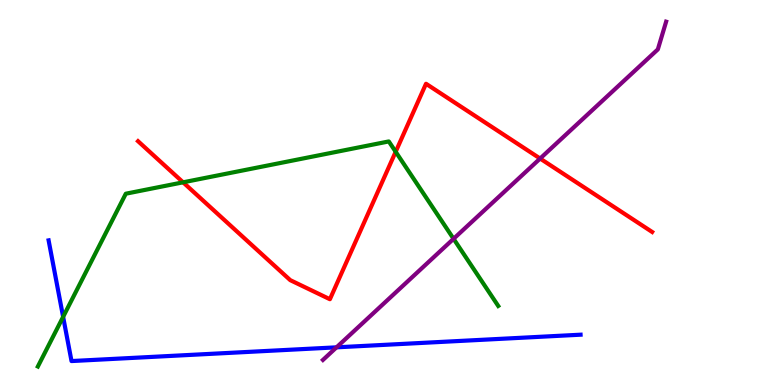[{'lines': ['blue', 'red'], 'intersections': []}, {'lines': ['green', 'red'], 'intersections': [{'x': 2.36, 'y': 5.26}, {'x': 5.11, 'y': 6.06}]}, {'lines': ['purple', 'red'], 'intersections': [{'x': 6.97, 'y': 5.88}]}, {'lines': ['blue', 'green'], 'intersections': [{'x': 0.815, 'y': 1.77}]}, {'lines': ['blue', 'purple'], 'intersections': [{'x': 4.34, 'y': 0.978}]}, {'lines': ['green', 'purple'], 'intersections': [{'x': 5.85, 'y': 3.8}]}]